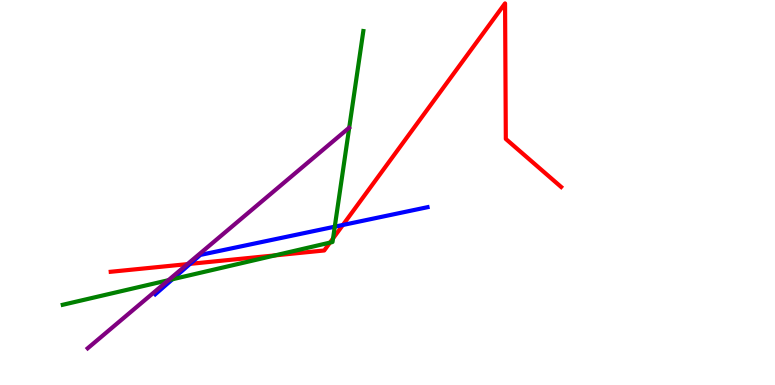[{'lines': ['blue', 'red'], 'intersections': [{'x': 2.45, 'y': 3.15}, {'x': 4.42, 'y': 4.16}]}, {'lines': ['green', 'red'], 'intersections': [{'x': 3.55, 'y': 3.37}, {'x': 4.26, 'y': 3.7}, {'x': 4.3, 'y': 3.81}]}, {'lines': ['purple', 'red'], 'intersections': [{'x': 2.42, 'y': 3.14}]}, {'lines': ['blue', 'green'], 'intersections': [{'x': 2.23, 'y': 2.75}, {'x': 4.32, 'y': 4.11}]}, {'lines': ['blue', 'purple'], 'intersections': []}, {'lines': ['green', 'purple'], 'intersections': [{'x': 2.17, 'y': 2.72}]}]